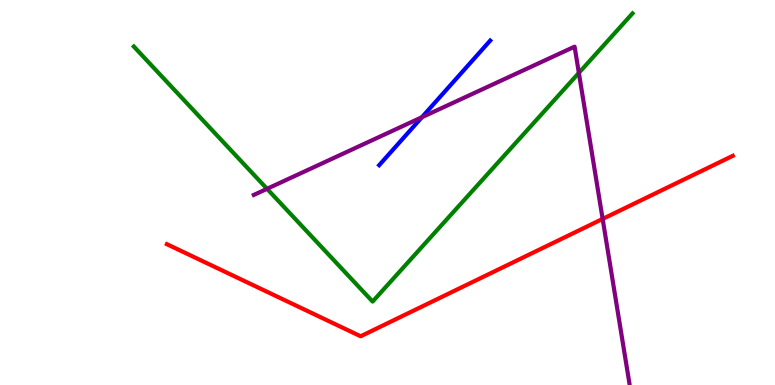[{'lines': ['blue', 'red'], 'intersections': []}, {'lines': ['green', 'red'], 'intersections': []}, {'lines': ['purple', 'red'], 'intersections': [{'x': 7.78, 'y': 4.31}]}, {'lines': ['blue', 'green'], 'intersections': []}, {'lines': ['blue', 'purple'], 'intersections': [{'x': 5.44, 'y': 6.96}]}, {'lines': ['green', 'purple'], 'intersections': [{'x': 3.45, 'y': 5.1}, {'x': 7.47, 'y': 8.11}]}]